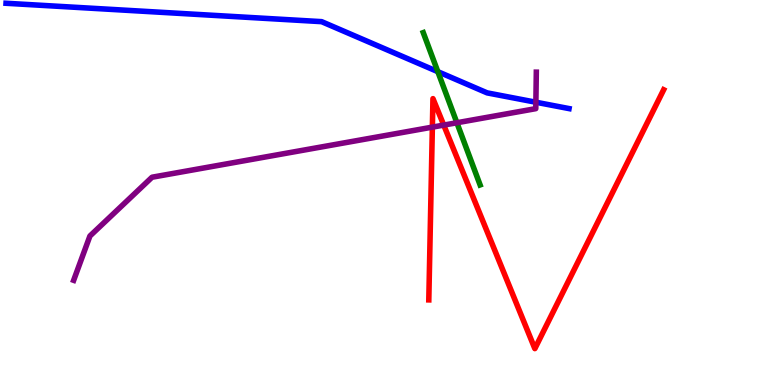[{'lines': ['blue', 'red'], 'intersections': []}, {'lines': ['green', 'red'], 'intersections': []}, {'lines': ['purple', 'red'], 'intersections': [{'x': 5.58, 'y': 6.7}, {'x': 5.73, 'y': 6.75}]}, {'lines': ['blue', 'green'], 'intersections': [{'x': 5.65, 'y': 8.14}]}, {'lines': ['blue', 'purple'], 'intersections': [{'x': 6.91, 'y': 7.34}]}, {'lines': ['green', 'purple'], 'intersections': [{'x': 5.9, 'y': 6.81}]}]